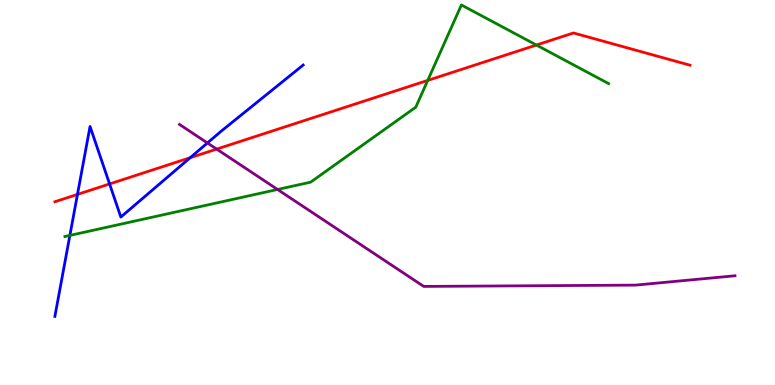[{'lines': ['blue', 'red'], 'intersections': [{'x': 1.0, 'y': 4.95}, {'x': 1.41, 'y': 5.22}, {'x': 2.45, 'y': 5.9}]}, {'lines': ['green', 'red'], 'intersections': [{'x': 5.52, 'y': 7.91}, {'x': 6.92, 'y': 8.83}]}, {'lines': ['purple', 'red'], 'intersections': [{'x': 2.8, 'y': 6.13}]}, {'lines': ['blue', 'green'], 'intersections': [{'x': 0.902, 'y': 3.89}]}, {'lines': ['blue', 'purple'], 'intersections': [{'x': 2.68, 'y': 6.29}]}, {'lines': ['green', 'purple'], 'intersections': [{'x': 3.58, 'y': 5.08}]}]